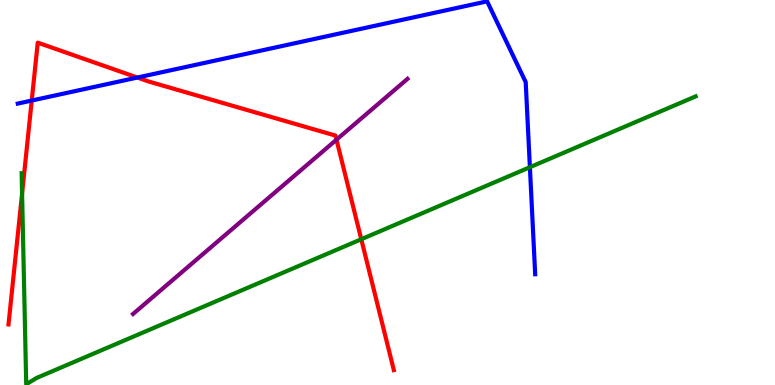[{'lines': ['blue', 'red'], 'intersections': [{'x': 0.409, 'y': 7.39}, {'x': 1.77, 'y': 7.99}]}, {'lines': ['green', 'red'], 'intersections': [{'x': 0.285, 'y': 4.97}, {'x': 4.66, 'y': 3.79}]}, {'lines': ['purple', 'red'], 'intersections': [{'x': 4.34, 'y': 6.37}]}, {'lines': ['blue', 'green'], 'intersections': [{'x': 6.84, 'y': 5.66}]}, {'lines': ['blue', 'purple'], 'intersections': []}, {'lines': ['green', 'purple'], 'intersections': []}]